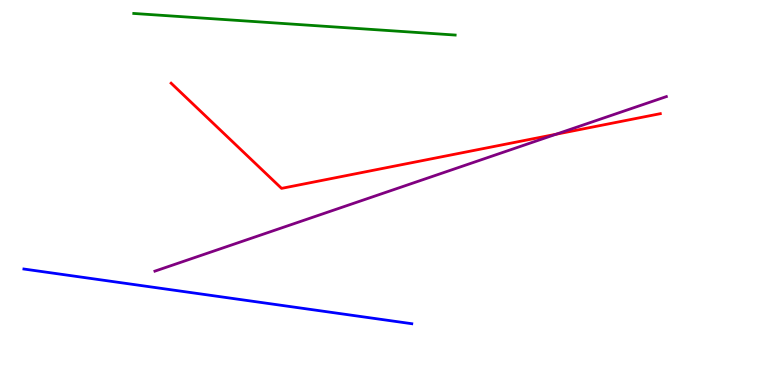[{'lines': ['blue', 'red'], 'intersections': []}, {'lines': ['green', 'red'], 'intersections': []}, {'lines': ['purple', 'red'], 'intersections': [{'x': 7.18, 'y': 6.51}]}, {'lines': ['blue', 'green'], 'intersections': []}, {'lines': ['blue', 'purple'], 'intersections': []}, {'lines': ['green', 'purple'], 'intersections': []}]